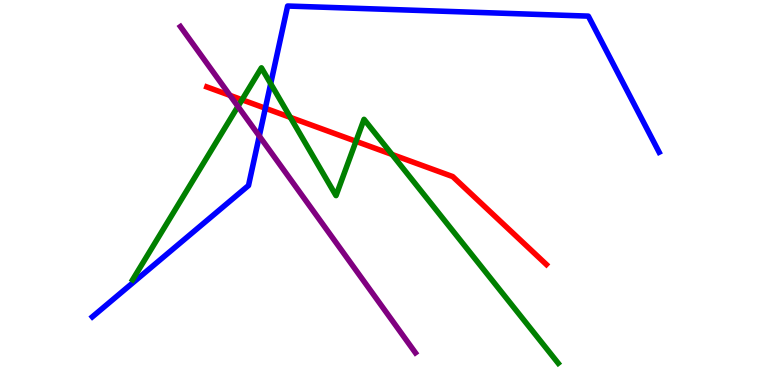[{'lines': ['blue', 'red'], 'intersections': [{'x': 3.42, 'y': 7.19}]}, {'lines': ['green', 'red'], 'intersections': [{'x': 3.12, 'y': 7.41}, {'x': 3.75, 'y': 6.95}, {'x': 4.59, 'y': 6.33}, {'x': 5.06, 'y': 5.99}]}, {'lines': ['purple', 'red'], 'intersections': [{'x': 2.97, 'y': 7.52}]}, {'lines': ['blue', 'green'], 'intersections': [{'x': 3.49, 'y': 7.83}]}, {'lines': ['blue', 'purple'], 'intersections': [{'x': 3.35, 'y': 6.47}]}, {'lines': ['green', 'purple'], 'intersections': [{'x': 3.07, 'y': 7.24}]}]